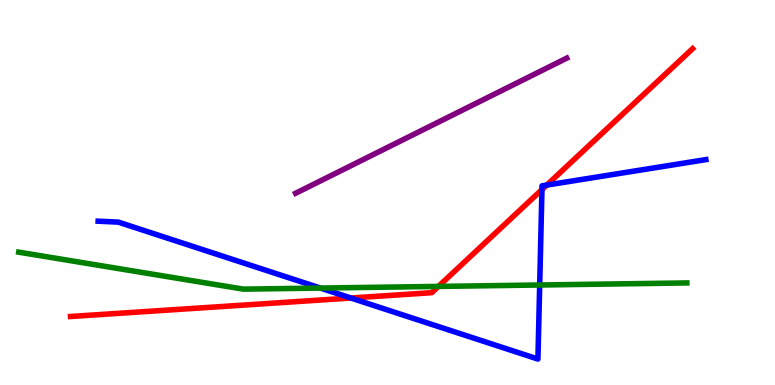[{'lines': ['blue', 'red'], 'intersections': [{'x': 4.53, 'y': 2.26}, {'x': 6.99, 'y': 5.08}, {'x': 7.06, 'y': 5.19}]}, {'lines': ['green', 'red'], 'intersections': [{'x': 5.66, 'y': 2.56}]}, {'lines': ['purple', 'red'], 'intersections': []}, {'lines': ['blue', 'green'], 'intersections': [{'x': 4.13, 'y': 2.52}, {'x': 6.96, 'y': 2.6}]}, {'lines': ['blue', 'purple'], 'intersections': []}, {'lines': ['green', 'purple'], 'intersections': []}]